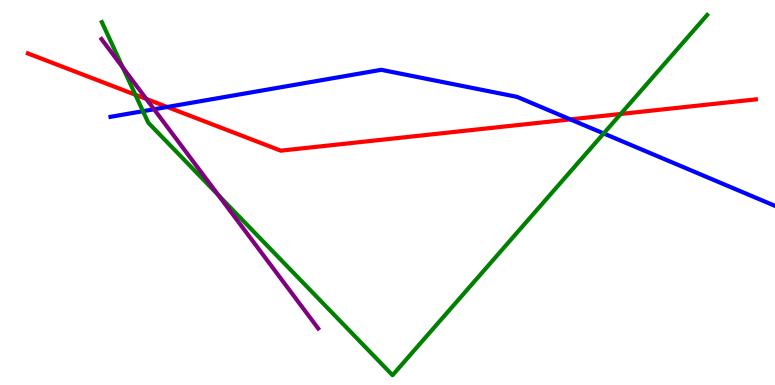[{'lines': ['blue', 'red'], 'intersections': [{'x': 2.16, 'y': 7.22}, {'x': 7.36, 'y': 6.9}]}, {'lines': ['green', 'red'], 'intersections': [{'x': 1.75, 'y': 7.54}, {'x': 8.01, 'y': 7.04}]}, {'lines': ['purple', 'red'], 'intersections': [{'x': 1.89, 'y': 7.43}]}, {'lines': ['blue', 'green'], 'intersections': [{'x': 1.84, 'y': 7.11}, {'x': 7.79, 'y': 6.53}]}, {'lines': ['blue', 'purple'], 'intersections': [{'x': 1.99, 'y': 7.16}]}, {'lines': ['green', 'purple'], 'intersections': [{'x': 1.59, 'y': 8.24}, {'x': 2.82, 'y': 4.93}]}]